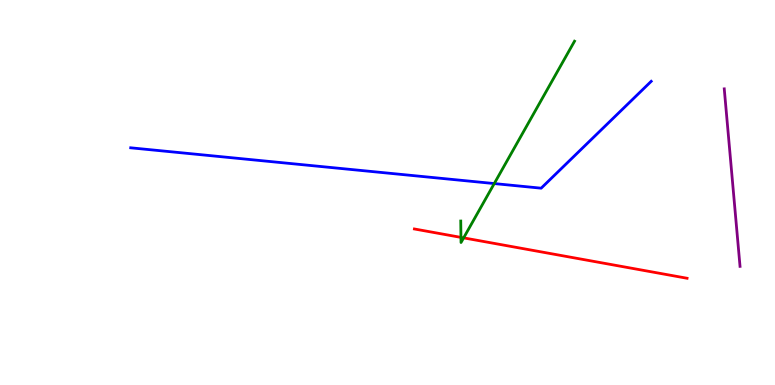[{'lines': ['blue', 'red'], 'intersections': []}, {'lines': ['green', 'red'], 'intersections': [{'x': 5.95, 'y': 3.83}, {'x': 5.98, 'y': 3.82}]}, {'lines': ['purple', 'red'], 'intersections': []}, {'lines': ['blue', 'green'], 'intersections': [{'x': 6.38, 'y': 5.23}]}, {'lines': ['blue', 'purple'], 'intersections': []}, {'lines': ['green', 'purple'], 'intersections': []}]